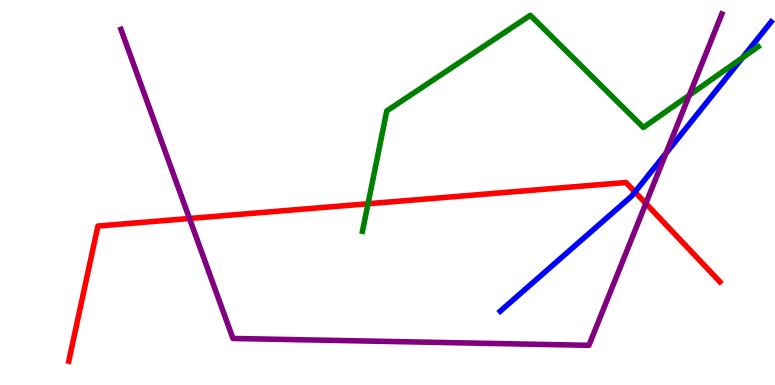[{'lines': ['blue', 'red'], 'intersections': [{'x': 8.19, 'y': 5.01}]}, {'lines': ['green', 'red'], 'intersections': [{'x': 4.75, 'y': 4.71}]}, {'lines': ['purple', 'red'], 'intersections': [{'x': 2.44, 'y': 4.33}, {'x': 8.33, 'y': 4.72}]}, {'lines': ['blue', 'green'], 'intersections': [{'x': 9.58, 'y': 8.5}]}, {'lines': ['blue', 'purple'], 'intersections': [{'x': 8.59, 'y': 6.02}]}, {'lines': ['green', 'purple'], 'intersections': [{'x': 8.89, 'y': 7.53}]}]